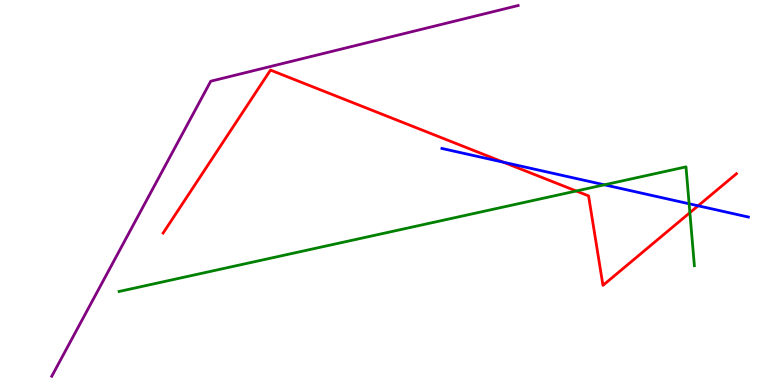[{'lines': ['blue', 'red'], 'intersections': [{'x': 6.5, 'y': 5.79}, {'x': 9.01, 'y': 4.65}]}, {'lines': ['green', 'red'], 'intersections': [{'x': 7.44, 'y': 5.04}, {'x': 8.9, 'y': 4.48}]}, {'lines': ['purple', 'red'], 'intersections': []}, {'lines': ['blue', 'green'], 'intersections': [{'x': 7.8, 'y': 5.2}, {'x': 8.89, 'y': 4.71}]}, {'lines': ['blue', 'purple'], 'intersections': []}, {'lines': ['green', 'purple'], 'intersections': []}]